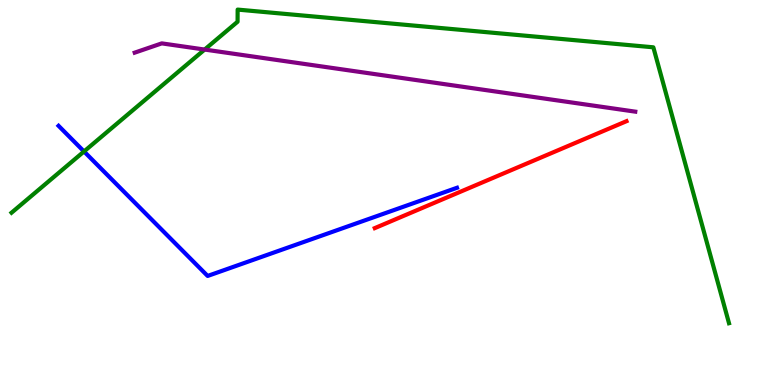[{'lines': ['blue', 'red'], 'intersections': []}, {'lines': ['green', 'red'], 'intersections': []}, {'lines': ['purple', 'red'], 'intersections': []}, {'lines': ['blue', 'green'], 'intersections': [{'x': 1.08, 'y': 6.07}]}, {'lines': ['blue', 'purple'], 'intersections': []}, {'lines': ['green', 'purple'], 'intersections': [{'x': 2.64, 'y': 8.71}]}]